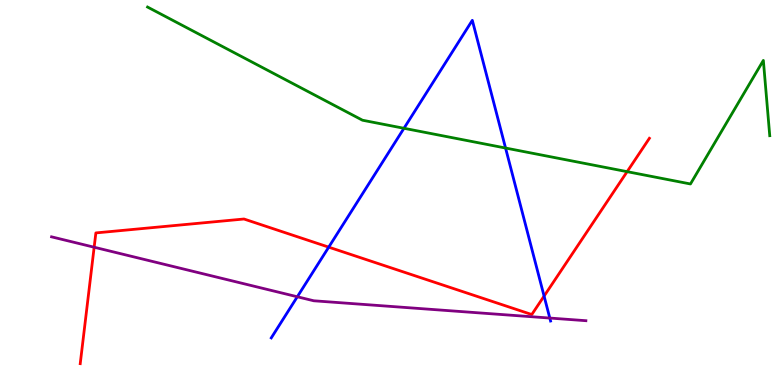[{'lines': ['blue', 'red'], 'intersections': [{'x': 4.24, 'y': 3.58}, {'x': 7.02, 'y': 2.31}]}, {'lines': ['green', 'red'], 'intersections': [{'x': 8.09, 'y': 5.54}]}, {'lines': ['purple', 'red'], 'intersections': [{'x': 1.21, 'y': 3.58}]}, {'lines': ['blue', 'green'], 'intersections': [{'x': 5.21, 'y': 6.67}, {'x': 6.52, 'y': 6.16}]}, {'lines': ['blue', 'purple'], 'intersections': [{'x': 3.84, 'y': 2.29}, {'x': 7.09, 'y': 1.74}]}, {'lines': ['green', 'purple'], 'intersections': []}]